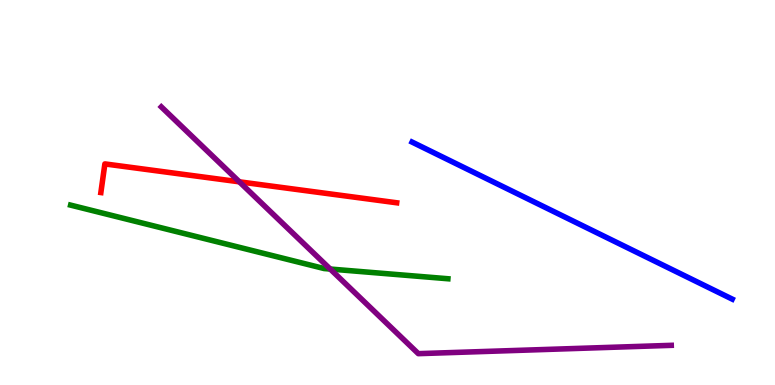[{'lines': ['blue', 'red'], 'intersections': []}, {'lines': ['green', 'red'], 'intersections': []}, {'lines': ['purple', 'red'], 'intersections': [{'x': 3.09, 'y': 5.28}]}, {'lines': ['blue', 'green'], 'intersections': []}, {'lines': ['blue', 'purple'], 'intersections': []}, {'lines': ['green', 'purple'], 'intersections': [{'x': 4.26, 'y': 3.01}]}]